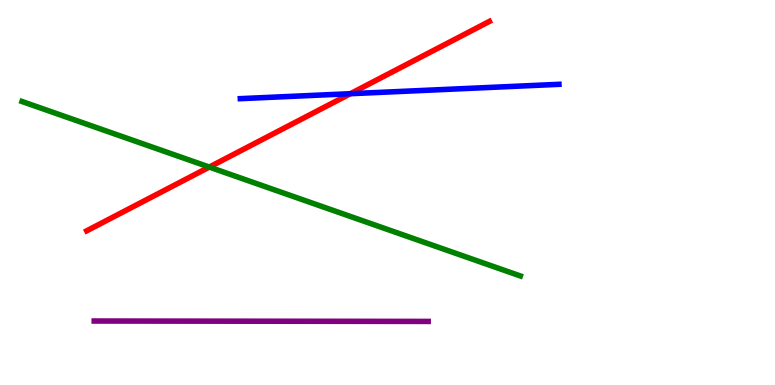[{'lines': ['blue', 'red'], 'intersections': [{'x': 4.52, 'y': 7.57}]}, {'lines': ['green', 'red'], 'intersections': [{'x': 2.7, 'y': 5.66}]}, {'lines': ['purple', 'red'], 'intersections': []}, {'lines': ['blue', 'green'], 'intersections': []}, {'lines': ['blue', 'purple'], 'intersections': []}, {'lines': ['green', 'purple'], 'intersections': []}]